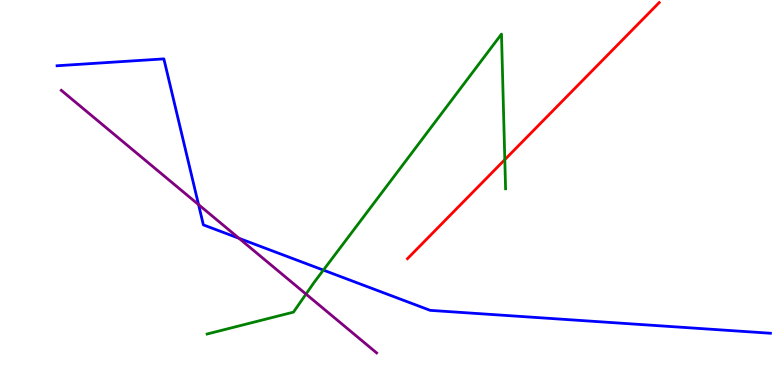[{'lines': ['blue', 'red'], 'intersections': []}, {'lines': ['green', 'red'], 'intersections': [{'x': 6.51, 'y': 5.85}]}, {'lines': ['purple', 'red'], 'intersections': []}, {'lines': ['blue', 'green'], 'intersections': [{'x': 4.17, 'y': 2.98}]}, {'lines': ['blue', 'purple'], 'intersections': [{'x': 2.56, 'y': 4.69}, {'x': 3.08, 'y': 3.81}]}, {'lines': ['green', 'purple'], 'intersections': [{'x': 3.95, 'y': 2.36}]}]